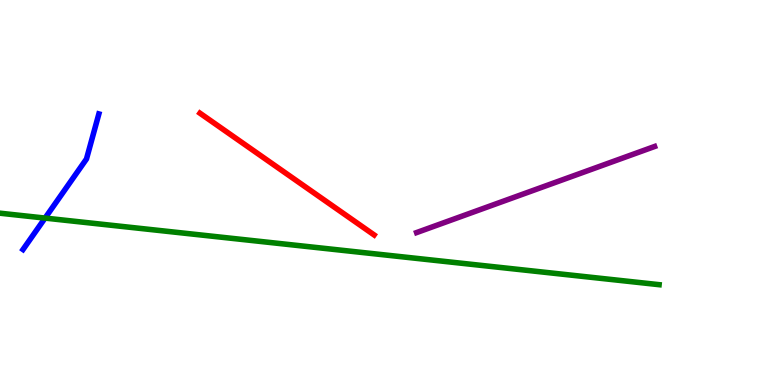[{'lines': ['blue', 'red'], 'intersections': []}, {'lines': ['green', 'red'], 'intersections': []}, {'lines': ['purple', 'red'], 'intersections': []}, {'lines': ['blue', 'green'], 'intersections': [{'x': 0.581, 'y': 4.34}]}, {'lines': ['blue', 'purple'], 'intersections': []}, {'lines': ['green', 'purple'], 'intersections': []}]